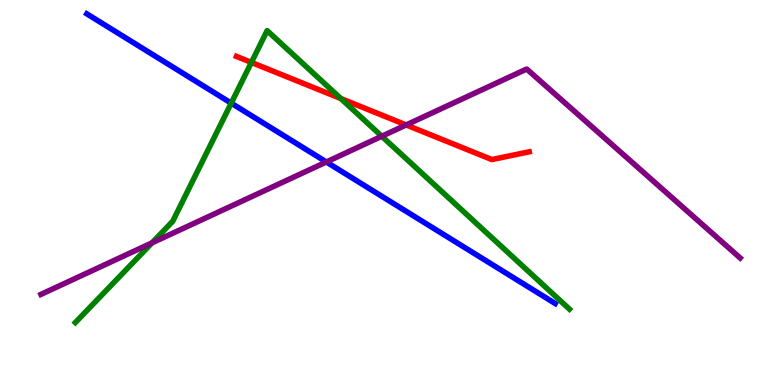[{'lines': ['blue', 'red'], 'intersections': []}, {'lines': ['green', 'red'], 'intersections': [{'x': 3.24, 'y': 8.38}, {'x': 4.4, 'y': 7.44}]}, {'lines': ['purple', 'red'], 'intersections': [{'x': 5.24, 'y': 6.75}]}, {'lines': ['blue', 'green'], 'intersections': [{'x': 2.98, 'y': 7.32}]}, {'lines': ['blue', 'purple'], 'intersections': [{'x': 4.21, 'y': 5.79}]}, {'lines': ['green', 'purple'], 'intersections': [{'x': 1.96, 'y': 3.69}, {'x': 4.93, 'y': 6.46}]}]